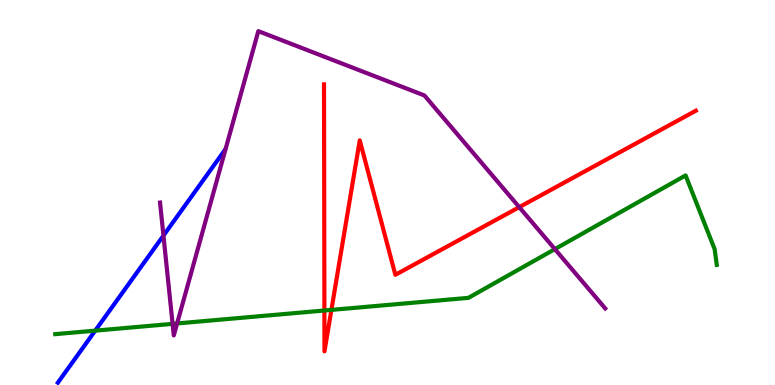[{'lines': ['blue', 'red'], 'intersections': []}, {'lines': ['green', 'red'], 'intersections': [{'x': 4.19, 'y': 1.93}, {'x': 4.28, 'y': 1.95}]}, {'lines': ['purple', 'red'], 'intersections': [{'x': 6.7, 'y': 4.62}]}, {'lines': ['blue', 'green'], 'intersections': [{'x': 1.23, 'y': 1.41}]}, {'lines': ['blue', 'purple'], 'intersections': [{'x': 2.11, 'y': 3.88}]}, {'lines': ['green', 'purple'], 'intersections': [{'x': 2.23, 'y': 1.59}, {'x': 2.29, 'y': 1.6}, {'x': 7.16, 'y': 3.53}]}]